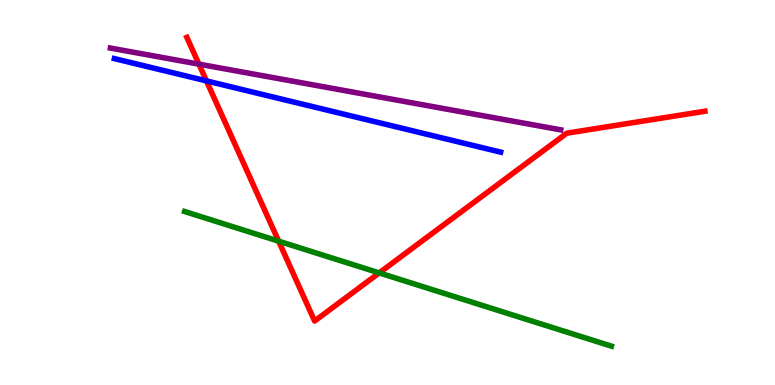[{'lines': ['blue', 'red'], 'intersections': [{'x': 2.66, 'y': 7.9}]}, {'lines': ['green', 'red'], 'intersections': [{'x': 3.6, 'y': 3.74}, {'x': 4.89, 'y': 2.91}]}, {'lines': ['purple', 'red'], 'intersections': [{'x': 2.57, 'y': 8.33}]}, {'lines': ['blue', 'green'], 'intersections': []}, {'lines': ['blue', 'purple'], 'intersections': []}, {'lines': ['green', 'purple'], 'intersections': []}]